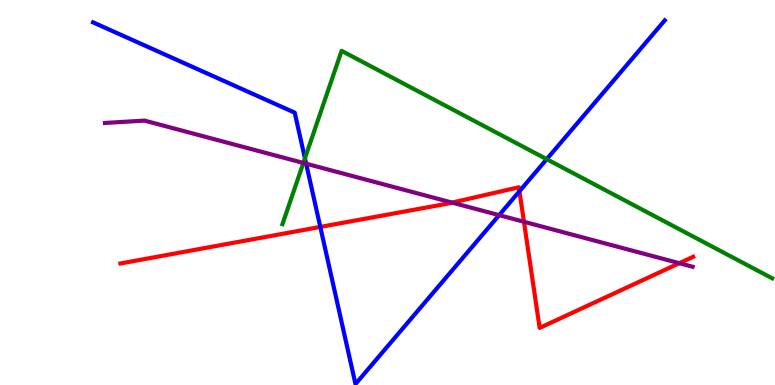[{'lines': ['blue', 'red'], 'intersections': [{'x': 4.13, 'y': 4.11}, {'x': 6.7, 'y': 5.03}]}, {'lines': ['green', 'red'], 'intersections': []}, {'lines': ['purple', 'red'], 'intersections': [{'x': 5.83, 'y': 4.74}, {'x': 6.76, 'y': 4.24}, {'x': 8.77, 'y': 3.16}]}, {'lines': ['blue', 'green'], 'intersections': [{'x': 3.93, 'y': 5.89}, {'x': 7.05, 'y': 5.87}]}, {'lines': ['blue', 'purple'], 'intersections': [{'x': 3.95, 'y': 5.75}, {'x': 6.44, 'y': 4.41}]}, {'lines': ['green', 'purple'], 'intersections': [{'x': 3.91, 'y': 5.77}]}]